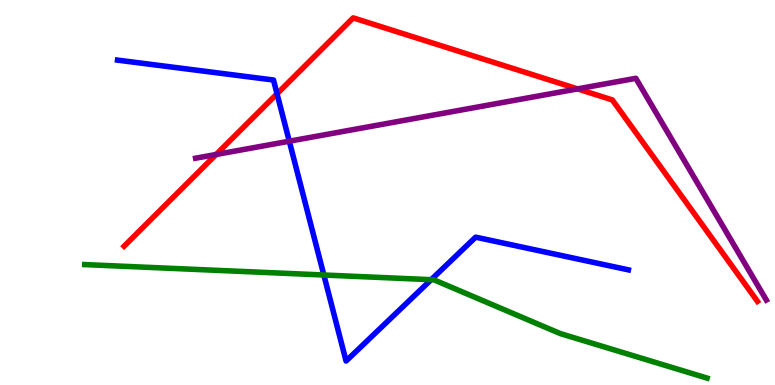[{'lines': ['blue', 'red'], 'intersections': [{'x': 3.57, 'y': 7.56}]}, {'lines': ['green', 'red'], 'intersections': []}, {'lines': ['purple', 'red'], 'intersections': [{'x': 2.79, 'y': 5.99}, {'x': 7.45, 'y': 7.69}]}, {'lines': ['blue', 'green'], 'intersections': [{'x': 4.18, 'y': 2.86}, {'x': 5.56, 'y': 2.74}]}, {'lines': ['blue', 'purple'], 'intersections': [{'x': 3.73, 'y': 6.33}]}, {'lines': ['green', 'purple'], 'intersections': []}]